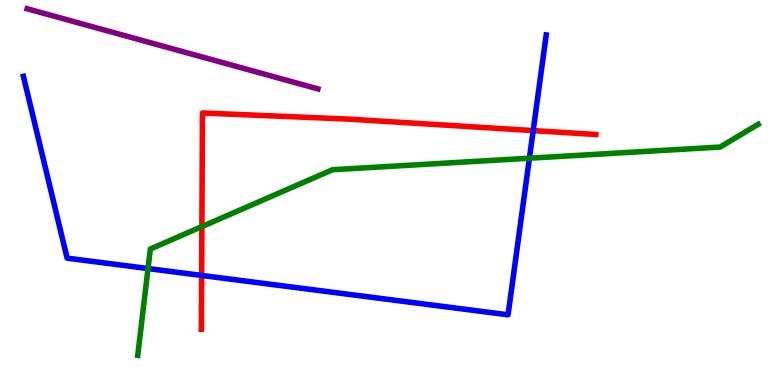[{'lines': ['blue', 'red'], 'intersections': [{'x': 2.6, 'y': 2.85}, {'x': 6.88, 'y': 6.61}]}, {'lines': ['green', 'red'], 'intersections': [{'x': 2.61, 'y': 4.11}]}, {'lines': ['purple', 'red'], 'intersections': []}, {'lines': ['blue', 'green'], 'intersections': [{'x': 1.91, 'y': 3.02}, {'x': 6.83, 'y': 5.89}]}, {'lines': ['blue', 'purple'], 'intersections': []}, {'lines': ['green', 'purple'], 'intersections': []}]